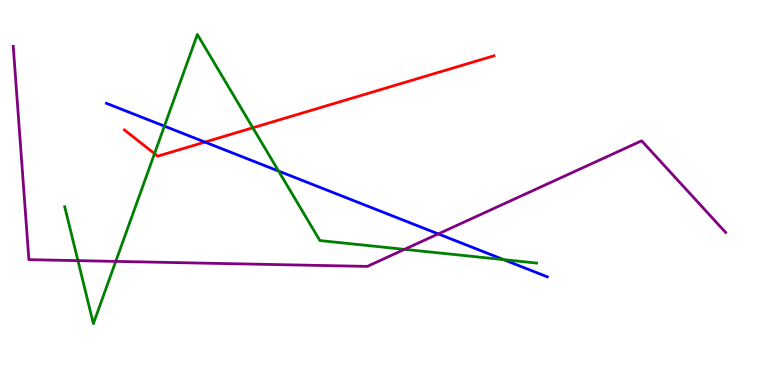[{'lines': ['blue', 'red'], 'intersections': [{'x': 2.64, 'y': 6.31}]}, {'lines': ['green', 'red'], 'intersections': [{'x': 1.99, 'y': 6.01}, {'x': 3.26, 'y': 6.68}]}, {'lines': ['purple', 'red'], 'intersections': []}, {'lines': ['blue', 'green'], 'intersections': [{'x': 2.12, 'y': 6.72}, {'x': 3.59, 'y': 5.56}, {'x': 6.5, 'y': 3.26}]}, {'lines': ['blue', 'purple'], 'intersections': [{'x': 5.65, 'y': 3.92}]}, {'lines': ['green', 'purple'], 'intersections': [{'x': 1.01, 'y': 3.23}, {'x': 1.49, 'y': 3.21}, {'x': 5.22, 'y': 3.52}]}]